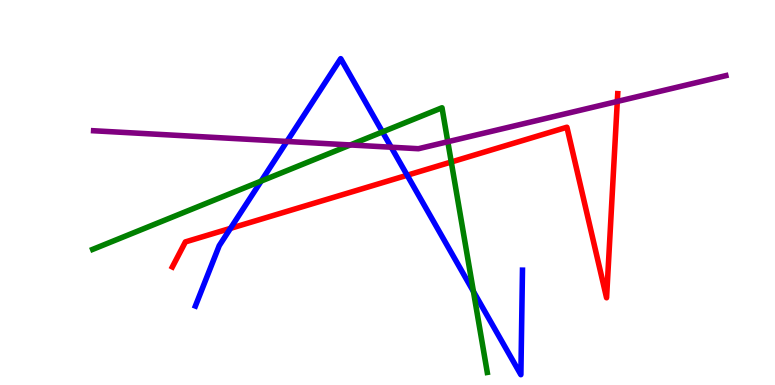[{'lines': ['blue', 'red'], 'intersections': [{'x': 2.97, 'y': 4.07}, {'x': 5.25, 'y': 5.45}]}, {'lines': ['green', 'red'], 'intersections': [{'x': 5.82, 'y': 5.79}]}, {'lines': ['purple', 'red'], 'intersections': [{'x': 7.97, 'y': 7.37}]}, {'lines': ['blue', 'green'], 'intersections': [{'x': 3.37, 'y': 5.3}, {'x': 4.94, 'y': 6.57}, {'x': 6.11, 'y': 2.43}]}, {'lines': ['blue', 'purple'], 'intersections': [{'x': 3.7, 'y': 6.33}, {'x': 5.05, 'y': 6.18}]}, {'lines': ['green', 'purple'], 'intersections': [{'x': 4.52, 'y': 6.23}, {'x': 5.78, 'y': 6.32}]}]